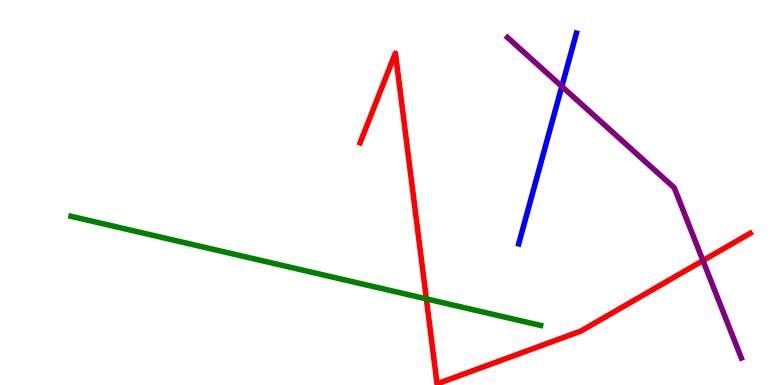[{'lines': ['blue', 'red'], 'intersections': []}, {'lines': ['green', 'red'], 'intersections': [{'x': 5.5, 'y': 2.24}]}, {'lines': ['purple', 'red'], 'intersections': [{'x': 9.07, 'y': 3.23}]}, {'lines': ['blue', 'green'], 'intersections': []}, {'lines': ['blue', 'purple'], 'intersections': [{'x': 7.25, 'y': 7.76}]}, {'lines': ['green', 'purple'], 'intersections': []}]